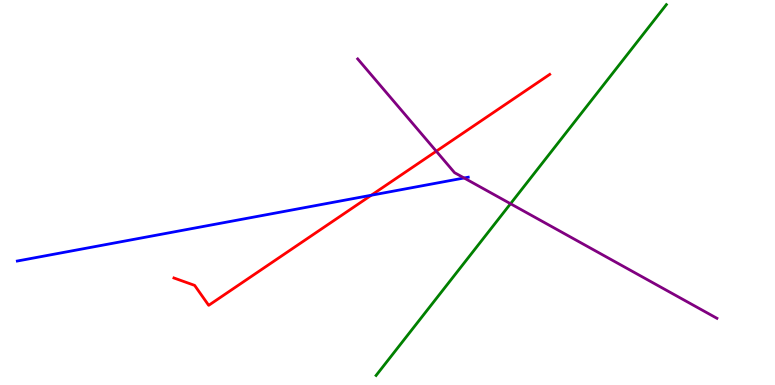[{'lines': ['blue', 'red'], 'intersections': [{'x': 4.79, 'y': 4.93}]}, {'lines': ['green', 'red'], 'intersections': []}, {'lines': ['purple', 'red'], 'intersections': [{'x': 5.63, 'y': 6.07}]}, {'lines': ['blue', 'green'], 'intersections': []}, {'lines': ['blue', 'purple'], 'intersections': [{'x': 5.99, 'y': 5.38}]}, {'lines': ['green', 'purple'], 'intersections': [{'x': 6.59, 'y': 4.71}]}]